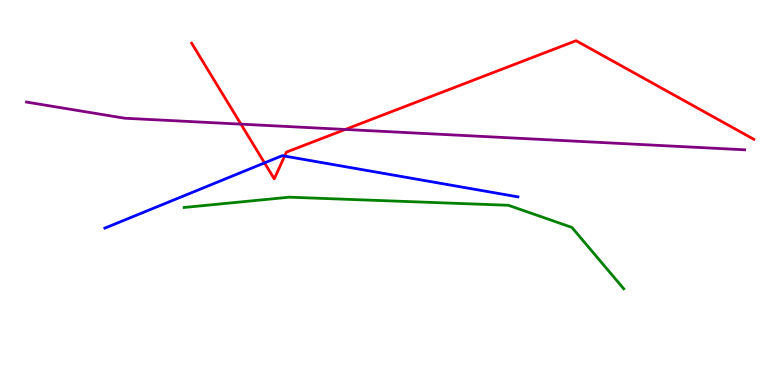[{'lines': ['blue', 'red'], 'intersections': [{'x': 3.41, 'y': 5.77}, {'x': 3.67, 'y': 5.95}]}, {'lines': ['green', 'red'], 'intersections': []}, {'lines': ['purple', 'red'], 'intersections': [{'x': 3.11, 'y': 6.78}, {'x': 4.46, 'y': 6.64}]}, {'lines': ['blue', 'green'], 'intersections': []}, {'lines': ['blue', 'purple'], 'intersections': []}, {'lines': ['green', 'purple'], 'intersections': []}]